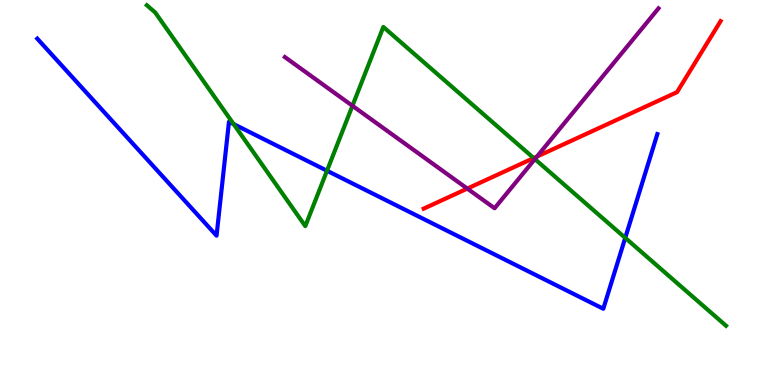[{'lines': ['blue', 'red'], 'intersections': []}, {'lines': ['green', 'red'], 'intersections': [{'x': 6.89, 'y': 5.89}]}, {'lines': ['purple', 'red'], 'intersections': [{'x': 6.03, 'y': 5.1}, {'x': 6.93, 'y': 5.93}]}, {'lines': ['blue', 'green'], 'intersections': [{'x': 3.01, 'y': 6.78}, {'x': 4.22, 'y': 5.57}, {'x': 8.07, 'y': 3.82}]}, {'lines': ['blue', 'purple'], 'intersections': []}, {'lines': ['green', 'purple'], 'intersections': [{'x': 4.55, 'y': 7.25}, {'x': 6.9, 'y': 5.87}]}]